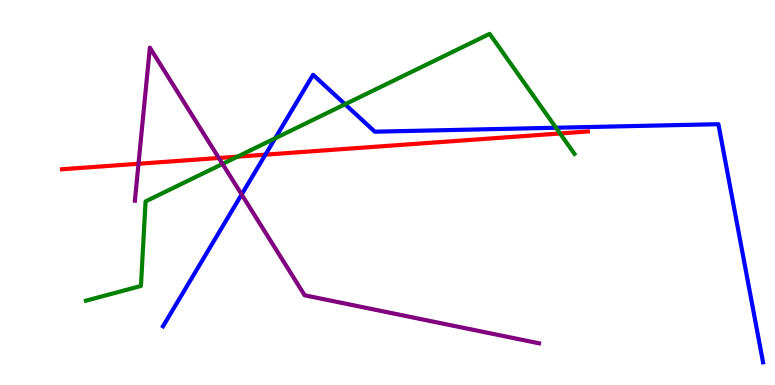[{'lines': ['blue', 'red'], 'intersections': [{'x': 3.42, 'y': 5.98}]}, {'lines': ['green', 'red'], 'intersections': [{'x': 3.06, 'y': 5.93}, {'x': 7.23, 'y': 6.53}]}, {'lines': ['purple', 'red'], 'intersections': [{'x': 1.79, 'y': 5.75}, {'x': 2.82, 'y': 5.9}]}, {'lines': ['blue', 'green'], 'intersections': [{'x': 3.55, 'y': 6.41}, {'x': 4.45, 'y': 7.29}, {'x': 7.17, 'y': 6.68}]}, {'lines': ['blue', 'purple'], 'intersections': [{'x': 3.12, 'y': 4.95}]}, {'lines': ['green', 'purple'], 'intersections': [{'x': 2.87, 'y': 5.74}]}]